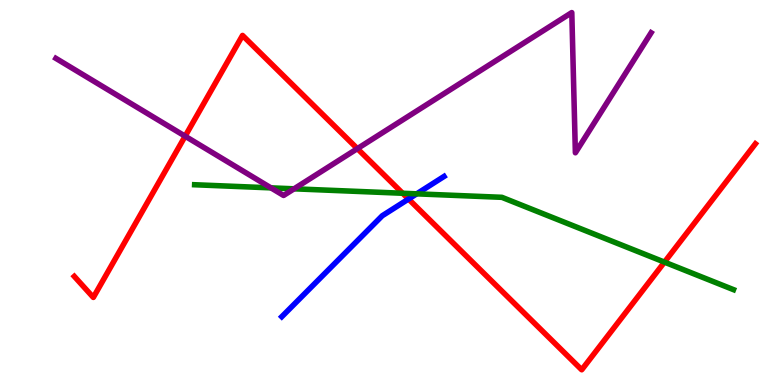[{'lines': ['blue', 'red'], 'intersections': [{'x': 5.27, 'y': 4.83}]}, {'lines': ['green', 'red'], 'intersections': [{'x': 5.2, 'y': 4.98}, {'x': 8.57, 'y': 3.19}]}, {'lines': ['purple', 'red'], 'intersections': [{'x': 2.39, 'y': 6.46}, {'x': 4.61, 'y': 6.14}]}, {'lines': ['blue', 'green'], 'intersections': [{'x': 5.38, 'y': 4.97}]}, {'lines': ['blue', 'purple'], 'intersections': []}, {'lines': ['green', 'purple'], 'intersections': [{'x': 3.5, 'y': 5.12}, {'x': 3.79, 'y': 5.1}]}]